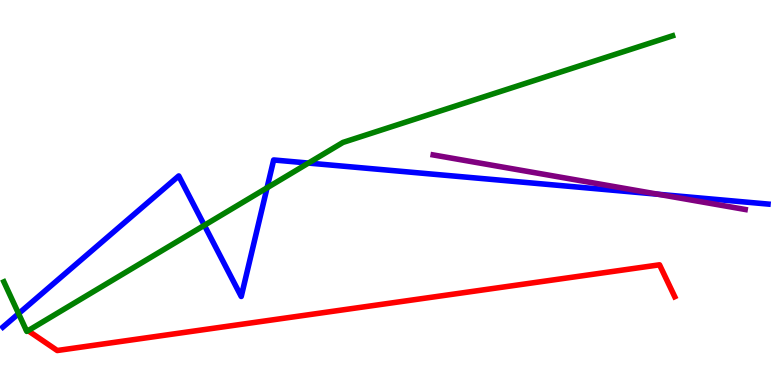[{'lines': ['blue', 'red'], 'intersections': []}, {'lines': ['green', 'red'], 'intersections': [{'x': 0.362, 'y': 1.41}]}, {'lines': ['purple', 'red'], 'intersections': []}, {'lines': ['blue', 'green'], 'intersections': [{'x': 0.24, 'y': 1.85}, {'x': 2.64, 'y': 4.15}, {'x': 3.45, 'y': 5.12}, {'x': 3.98, 'y': 5.76}]}, {'lines': ['blue', 'purple'], 'intersections': [{'x': 8.49, 'y': 4.95}]}, {'lines': ['green', 'purple'], 'intersections': []}]